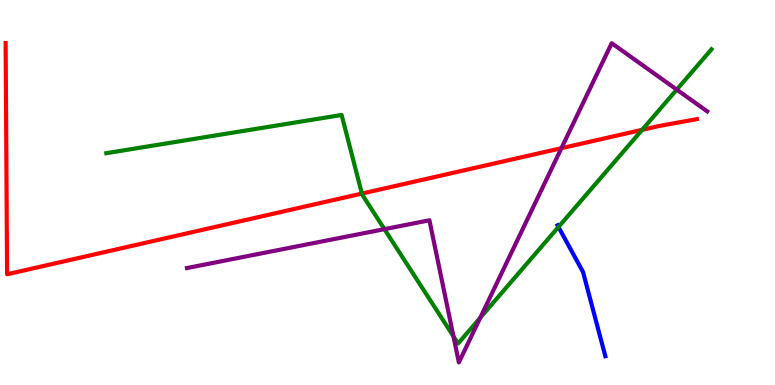[{'lines': ['blue', 'red'], 'intersections': []}, {'lines': ['green', 'red'], 'intersections': [{'x': 4.67, 'y': 4.97}, {'x': 8.29, 'y': 6.63}]}, {'lines': ['purple', 'red'], 'intersections': [{'x': 7.24, 'y': 6.15}]}, {'lines': ['blue', 'green'], 'intersections': [{'x': 7.21, 'y': 4.1}]}, {'lines': ['blue', 'purple'], 'intersections': []}, {'lines': ['green', 'purple'], 'intersections': [{'x': 4.96, 'y': 4.05}, {'x': 5.85, 'y': 1.26}, {'x': 6.2, 'y': 1.75}, {'x': 8.73, 'y': 7.67}]}]